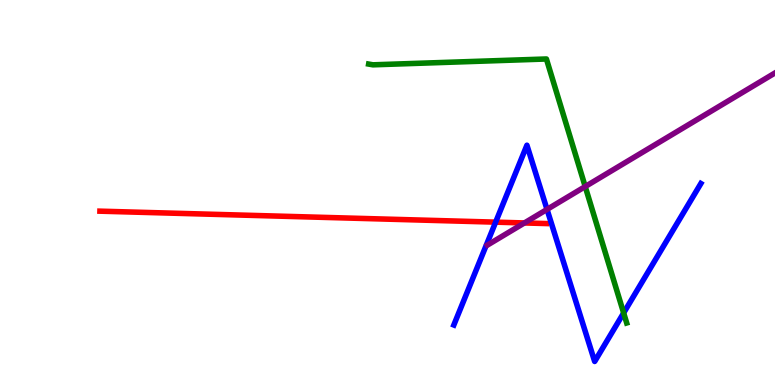[{'lines': ['blue', 'red'], 'intersections': [{'x': 6.4, 'y': 4.23}]}, {'lines': ['green', 'red'], 'intersections': []}, {'lines': ['purple', 'red'], 'intersections': [{'x': 6.77, 'y': 4.21}]}, {'lines': ['blue', 'green'], 'intersections': [{'x': 8.05, 'y': 1.87}]}, {'lines': ['blue', 'purple'], 'intersections': [{'x': 7.06, 'y': 4.56}]}, {'lines': ['green', 'purple'], 'intersections': [{'x': 7.55, 'y': 5.15}]}]